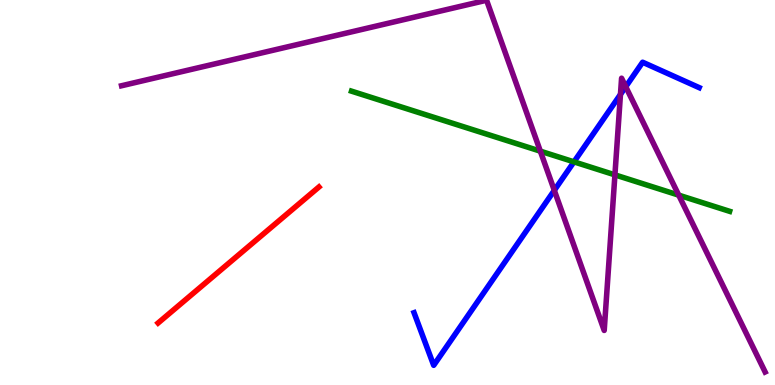[{'lines': ['blue', 'red'], 'intersections': []}, {'lines': ['green', 'red'], 'intersections': []}, {'lines': ['purple', 'red'], 'intersections': []}, {'lines': ['blue', 'green'], 'intersections': [{'x': 7.41, 'y': 5.8}]}, {'lines': ['blue', 'purple'], 'intersections': [{'x': 7.15, 'y': 5.06}, {'x': 8.01, 'y': 7.55}, {'x': 8.07, 'y': 7.75}]}, {'lines': ['green', 'purple'], 'intersections': [{'x': 6.97, 'y': 6.07}, {'x': 7.93, 'y': 5.46}, {'x': 8.76, 'y': 4.93}]}]